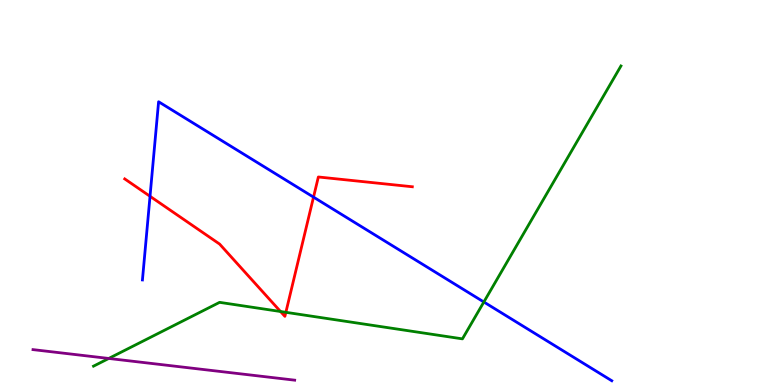[{'lines': ['blue', 'red'], 'intersections': [{'x': 1.94, 'y': 4.9}, {'x': 4.05, 'y': 4.88}]}, {'lines': ['green', 'red'], 'intersections': [{'x': 3.62, 'y': 1.91}, {'x': 3.69, 'y': 1.89}]}, {'lines': ['purple', 'red'], 'intersections': []}, {'lines': ['blue', 'green'], 'intersections': [{'x': 6.24, 'y': 2.16}]}, {'lines': ['blue', 'purple'], 'intersections': []}, {'lines': ['green', 'purple'], 'intersections': [{'x': 1.4, 'y': 0.689}]}]